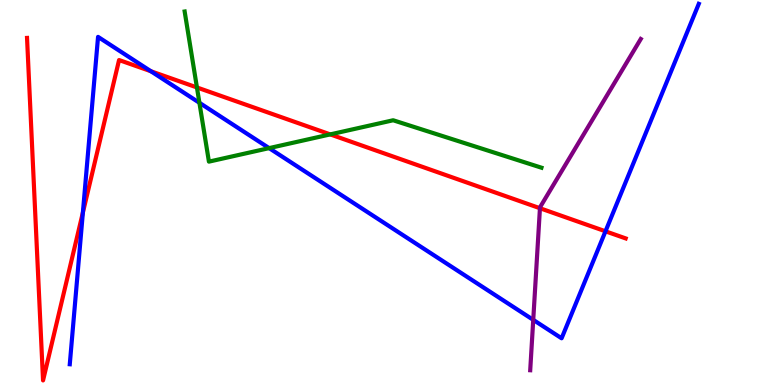[{'lines': ['blue', 'red'], 'intersections': [{'x': 1.07, 'y': 4.48}, {'x': 1.95, 'y': 8.15}, {'x': 7.81, 'y': 3.99}]}, {'lines': ['green', 'red'], 'intersections': [{'x': 2.54, 'y': 7.73}, {'x': 4.26, 'y': 6.51}]}, {'lines': ['purple', 'red'], 'intersections': [{'x': 6.97, 'y': 4.59}]}, {'lines': ['blue', 'green'], 'intersections': [{'x': 2.57, 'y': 7.33}, {'x': 3.47, 'y': 6.15}]}, {'lines': ['blue', 'purple'], 'intersections': [{'x': 6.88, 'y': 1.69}]}, {'lines': ['green', 'purple'], 'intersections': []}]